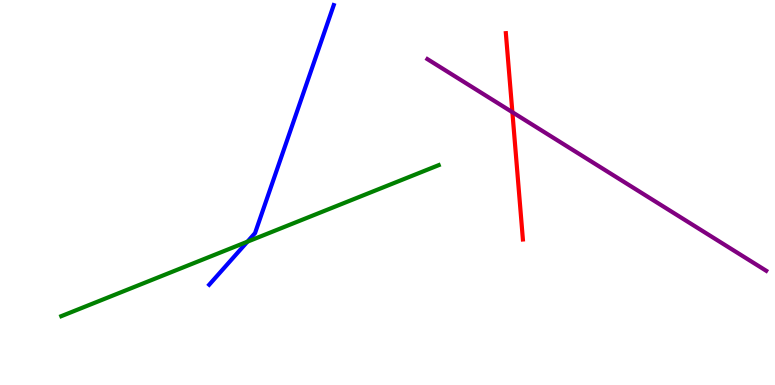[{'lines': ['blue', 'red'], 'intersections': []}, {'lines': ['green', 'red'], 'intersections': []}, {'lines': ['purple', 'red'], 'intersections': [{'x': 6.61, 'y': 7.09}]}, {'lines': ['blue', 'green'], 'intersections': [{'x': 3.19, 'y': 3.72}]}, {'lines': ['blue', 'purple'], 'intersections': []}, {'lines': ['green', 'purple'], 'intersections': []}]